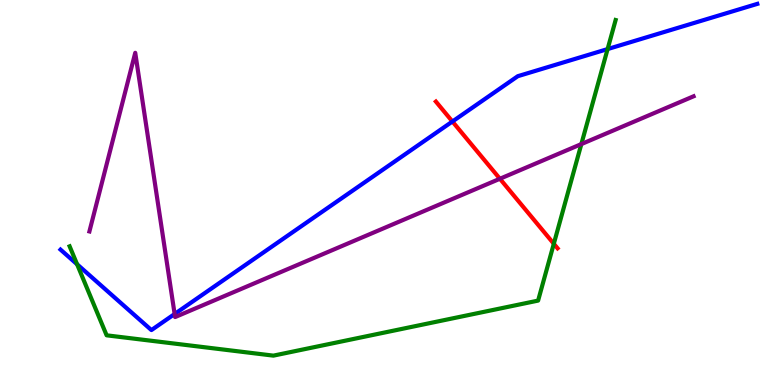[{'lines': ['blue', 'red'], 'intersections': [{'x': 5.84, 'y': 6.84}]}, {'lines': ['green', 'red'], 'intersections': [{'x': 7.15, 'y': 3.67}]}, {'lines': ['purple', 'red'], 'intersections': [{'x': 6.45, 'y': 5.36}]}, {'lines': ['blue', 'green'], 'intersections': [{'x': 0.995, 'y': 3.14}, {'x': 7.84, 'y': 8.73}]}, {'lines': ['blue', 'purple'], 'intersections': [{'x': 2.25, 'y': 1.84}]}, {'lines': ['green', 'purple'], 'intersections': [{'x': 7.5, 'y': 6.26}]}]